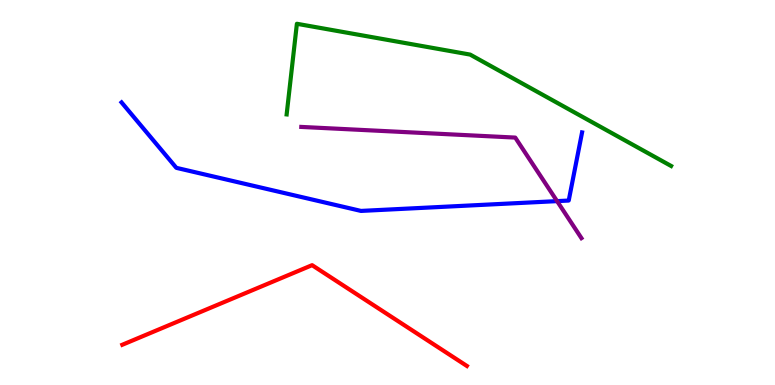[{'lines': ['blue', 'red'], 'intersections': []}, {'lines': ['green', 'red'], 'intersections': []}, {'lines': ['purple', 'red'], 'intersections': []}, {'lines': ['blue', 'green'], 'intersections': []}, {'lines': ['blue', 'purple'], 'intersections': [{'x': 7.19, 'y': 4.78}]}, {'lines': ['green', 'purple'], 'intersections': []}]